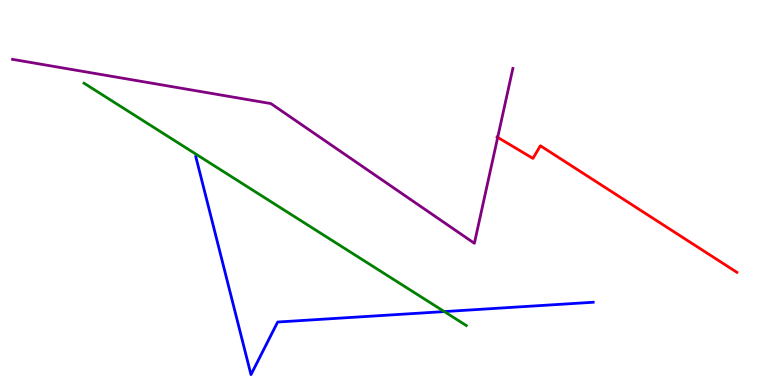[{'lines': ['blue', 'red'], 'intersections': []}, {'lines': ['green', 'red'], 'intersections': []}, {'lines': ['purple', 'red'], 'intersections': [{'x': 6.42, 'y': 6.43}]}, {'lines': ['blue', 'green'], 'intersections': [{'x': 5.73, 'y': 1.91}]}, {'lines': ['blue', 'purple'], 'intersections': []}, {'lines': ['green', 'purple'], 'intersections': []}]